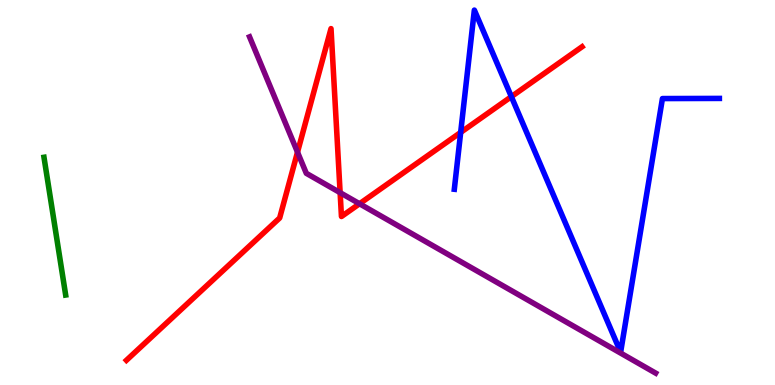[{'lines': ['blue', 'red'], 'intersections': [{'x': 5.94, 'y': 6.56}, {'x': 6.6, 'y': 7.49}]}, {'lines': ['green', 'red'], 'intersections': []}, {'lines': ['purple', 'red'], 'intersections': [{'x': 3.84, 'y': 6.05}, {'x': 4.39, 'y': 5.0}, {'x': 4.64, 'y': 4.71}]}, {'lines': ['blue', 'green'], 'intersections': []}, {'lines': ['blue', 'purple'], 'intersections': []}, {'lines': ['green', 'purple'], 'intersections': []}]